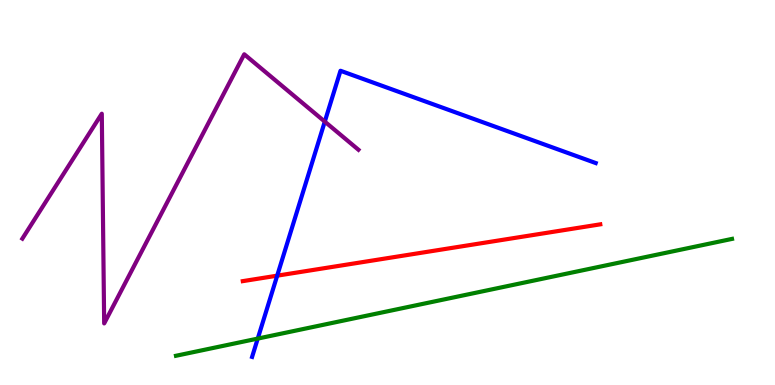[{'lines': ['blue', 'red'], 'intersections': [{'x': 3.58, 'y': 2.84}]}, {'lines': ['green', 'red'], 'intersections': []}, {'lines': ['purple', 'red'], 'intersections': []}, {'lines': ['blue', 'green'], 'intersections': [{'x': 3.33, 'y': 1.21}]}, {'lines': ['blue', 'purple'], 'intersections': [{'x': 4.19, 'y': 6.84}]}, {'lines': ['green', 'purple'], 'intersections': []}]